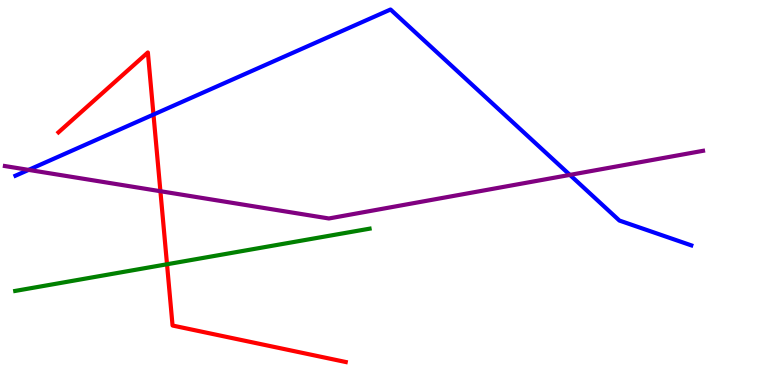[{'lines': ['blue', 'red'], 'intersections': [{'x': 1.98, 'y': 7.02}]}, {'lines': ['green', 'red'], 'intersections': [{'x': 2.16, 'y': 3.14}]}, {'lines': ['purple', 'red'], 'intersections': [{'x': 2.07, 'y': 5.03}]}, {'lines': ['blue', 'green'], 'intersections': []}, {'lines': ['blue', 'purple'], 'intersections': [{'x': 0.369, 'y': 5.59}, {'x': 7.35, 'y': 5.46}]}, {'lines': ['green', 'purple'], 'intersections': []}]